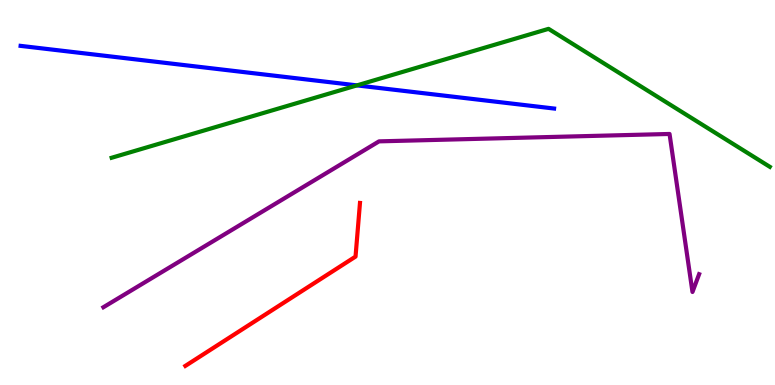[{'lines': ['blue', 'red'], 'intersections': []}, {'lines': ['green', 'red'], 'intersections': []}, {'lines': ['purple', 'red'], 'intersections': []}, {'lines': ['blue', 'green'], 'intersections': [{'x': 4.61, 'y': 7.78}]}, {'lines': ['blue', 'purple'], 'intersections': []}, {'lines': ['green', 'purple'], 'intersections': []}]